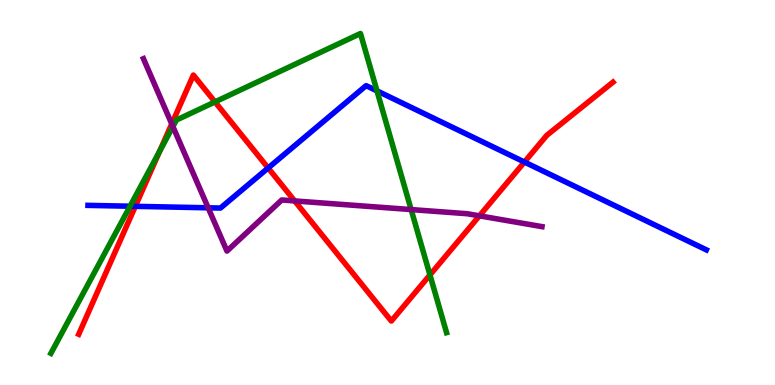[{'lines': ['blue', 'red'], 'intersections': [{'x': 1.75, 'y': 4.64}, {'x': 3.46, 'y': 5.64}, {'x': 6.77, 'y': 5.79}]}, {'lines': ['green', 'red'], 'intersections': [{'x': 2.06, 'y': 6.08}, {'x': 2.77, 'y': 7.35}, {'x': 5.55, 'y': 2.86}]}, {'lines': ['purple', 'red'], 'intersections': [{'x': 2.22, 'y': 6.78}, {'x': 3.8, 'y': 4.78}, {'x': 6.19, 'y': 4.39}]}, {'lines': ['blue', 'green'], 'intersections': [{'x': 1.68, 'y': 4.64}, {'x': 4.86, 'y': 7.64}]}, {'lines': ['blue', 'purple'], 'intersections': [{'x': 2.69, 'y': 4.6}]}, {'lines': ['green', 'purple'], 'intersections': [{'x': 2.23, 'y': 6.71}, {'x': 5.31, 'y': 4.56}]}]